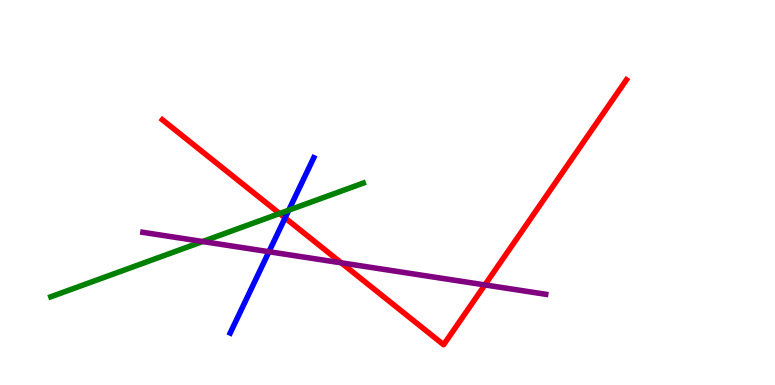[{'lines': ['blue', 'red'], 'intersections': [{'x': 3.68, 'y': 4.34}]}, {'lines': ['green', 'red'], 'intersections': [{'x': 3.61, 'y': 4.45}]}, {'lines': ['purple', 'red'], 'intersections': [{'x': 4.4, 'y': 3.17}, {'x': 6.26, 'y': 2.6}]}, {'lines': ['blue', 'green'], 'intersections': [{'x': 3.73, 'y': 4.54}]}, {'lines': ['blue', 'purple'], 'intersections': [{'x': 3.47, 'y': 3.46}]}, {'lines': ['green', 'purple'], 'intersections': [{'x': 2.62, 'y': 3.73}]}]